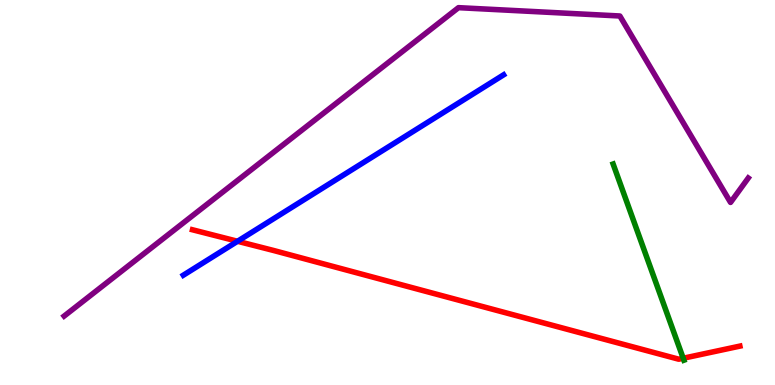[{'lines': ['blue', 'red'], 'intersections': [{'x': 3.07, 'y': 3.73}]}, {'lines': ['green', 'red'], 'intersections': [{'x': 8.82, 'y': 0.695}]}, {'lines': ['purple', 'red'], 'intersections': []}, {'lines': ['blue', 'green'], 'intersections': []}, {'lines': ['blue', 'purple'], 'intersections': []}, {'lines': ['green', 'purple'], 'intersections': []}]